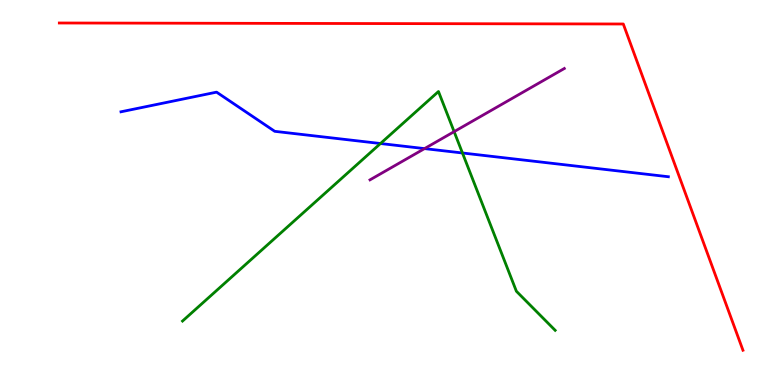[{'lines': ['blue', 'red'], 'intersections': []}, {'lines': ['green', 'red'], 'intersections': []}, {'lines': ['purple', 'red'], 'intersections': []}, {'lines': ['blue', 'green'], 'intersections': [{'x': 4.91, 'y': 6.27}, {'x': 5.97, 'y': 6.03}]}, {'lines': ['blue', 'purple'], 'intersections': [{'x': 5.48, 'y': 6.14}]}, {'lines': ['green', 'purple'], 'intersections': [{'x': 5.86, 'y': 6.58}]}]